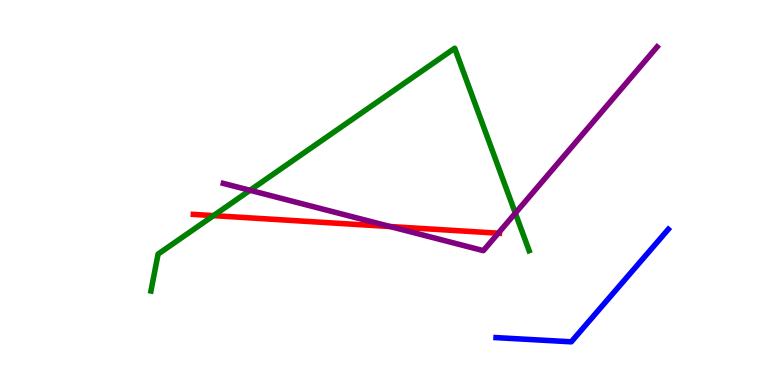[{'lines': ['blue', 'red'], 'intersections': []}, {'lines': ['green', 'red'], 'intersections': [{'x': 2.75, 'y': 4.4}]}, {'lines': ['purple', 'red'], 'intersections': [{'x': 5.03, 'y': 4.12}, {'x': 6.43, 'y': 3.94}]}, {'lines': ['blue', 'green'], 'intersections': []}, {'lines': ['blue', 'purple'], 'intersections': []}, {'lines': ['green', 'purple'], 'intersections': [{'x': 3.23, 'y': 5.06}, {'x': 6.65, 'y': 4.46}]}]